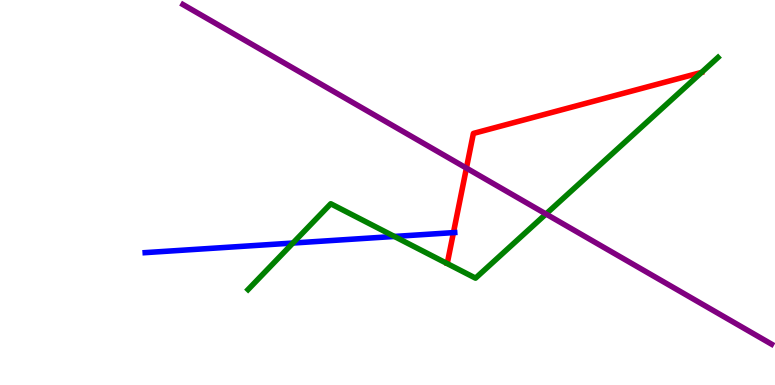[{'lines': ['blue', 'red'], 'intersections': [{'x': 5.85, 'y': 3.96}]}, {'lines': ['green', 'red'], 'intersections': []}, {'lines': ['purple', 'red'], 'intersections': [{'x': 6.02, 'y': 5.63}]}, {'lines': ['blue', 'green'], 'intersections': [{'x': 3.78, 'y': 3.69}, {'x': 5.09, 'y': 3.86}]}, {'lines': ['blue', 'purple'], 'intersections': []}, {'lines': ['green', 'purple'], 'intersections': [{'x': 7.04, 'y': 4.44}]}]